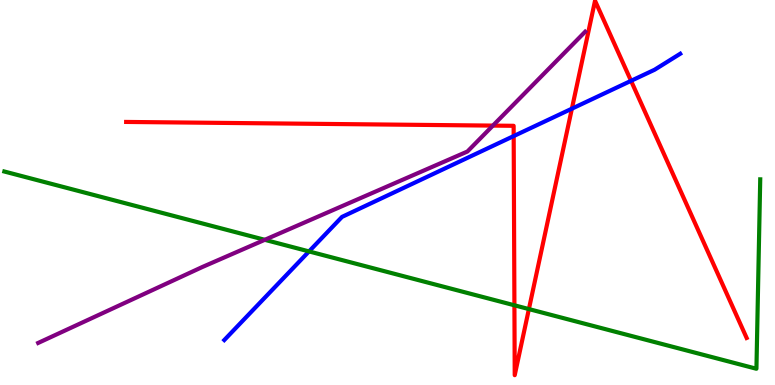[{'lines': ['blue', 'red'], 'intersections': [{'x': 6.63, 'y': 6.47}, {'x': 7.38, 'y': 7.18}, {'x': 8.14, 'y': 7.9}]}, {'lines': ['green', 'red'], 'intersections': [{'x': 6.64, 'y': 2.07}, {'x': 6.82, 'y': 1.97}]}, {'lines': ['purple', 'red'], 'intersections': [{'x': 6.36, 'y': 6.74}]}, {'lines': ['blue', 'green'], 'intersections': [{'x': 3.99, 'y': 3.47}]}, {'lines': ['blue', 'purple'], 'intersections': []}, {'lines': ['green', 'purple'], 'intersections': [{'x': 3.42, 'y': 3.77}]}]